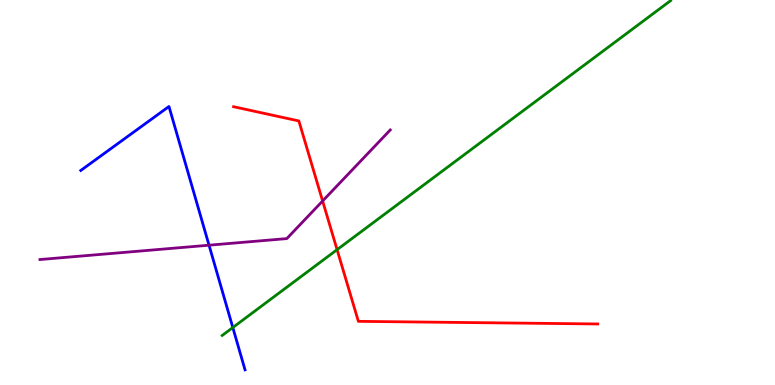[{'lines': ['blue', 'red'], 'intersections': []}, {'lines': ['green', 'red'], 'intersections': [{'x': 4.35, 'y': 3.52}]}, {'lines': ['purple', 'red'], 'intersections': [{'x': 4.16, 'y': 4.78}]}, {'lines': ['blue', 'green'], 'intersections': [{'x': 3.0, 'y': 1.49}]}, {'lines': ['blue', 'purple'], 'intersections': [{'x': 2.7, 'y': 3.63}]}, {'lines': ['green', 'purple'], 'intersections': []}]